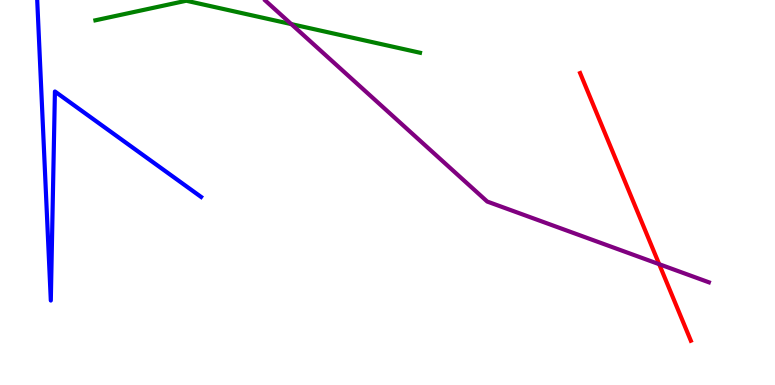[{'lines': ['blue', 'red'], 'intersections': []}, {'lines': ['green', 'red'], 'intersections': []}, {'lines': ['purple', 'red'], 'intersections': [{'x': 8.51, 'y': 3.14}]}, {'lines': ['blue', 'green'], 'intersections': []}, {'lines': ['blue', 'purple'], 'intersections': []}, {'lines': ['green', 'purple'], 'intersections': [{'x': 3.76, 'y': 9.37}]}]